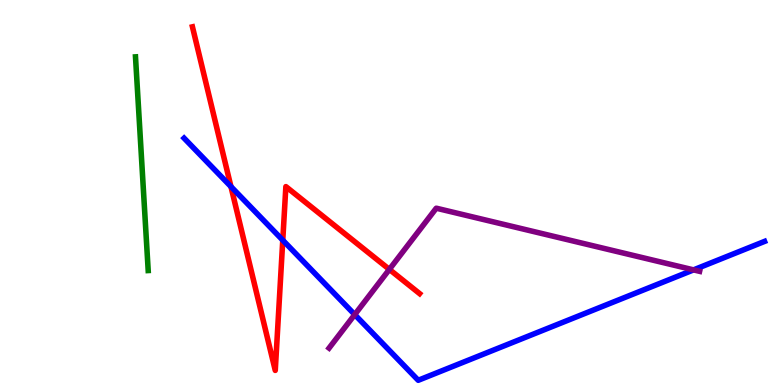[{'lines': ['blue', 'red'], 'intersections': [{'x': 2.98, 'y': 5.15}, {'x': 3.65, 'y': 3.76}]}, {'lines': ['green', 'red'], 'intersections': []}, {'lines': ['purple', 'red'], 'intersections': [{'x': 5.02, 'y': 3.0}]}, {'lines': ['blue', 'green'], 'intersections': []}, {'lines': ['blue', 'purple'], 'intersections': [{'x': 4.58, 'y': 1.83}, {'x': 8.95, 'y': 2.99}]}, {'lines': ['green', 'purple'], 'intersections': []}]